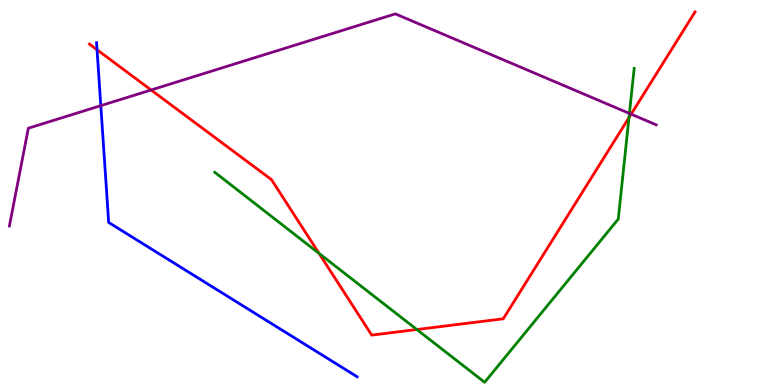[{'lines': ['blue', 'red'], 'intersections': [{'x': 1.25, 'y': 8.71}]}, {'lines': ['green', 'red'], 'intersections': [{'x': 4.12, 'y': 3.42}, {'x': 5.38, 'y': 1.44}, {'x': 8.12, 'y': 6.94}]}, {'lines': ['purple', 'red'], 'intersections': [{'x': 1.95, 'y': 7.66}, {'x': 8.14, 'y': 7.03}]}, {'lines': ['blue', 'green'], 'intersections': []}, {'lines': ['blue', 'purple'], 'intersections': [{'x': 1.3, 'y': 7.26}]}, {'lines': ['green', 'purple'], 'intersections': [{'x': 8.12, 'y': 7.05}]}]